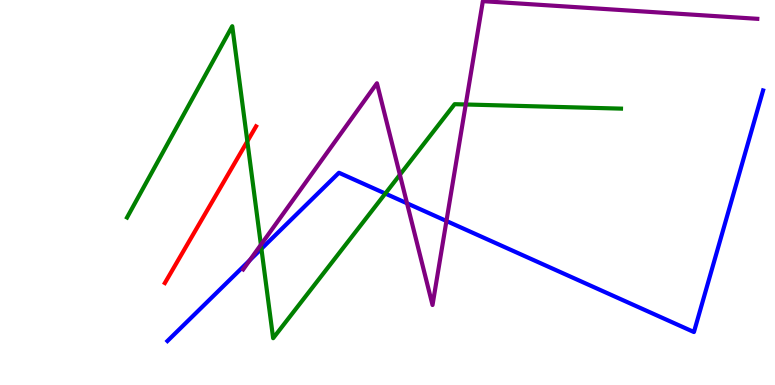[{'lines': ['blue', 'red'], 'intersections': []}, {'lines': ['green', 'red'], 'intersections': [{'x': 3.19, 'y': 6.33}]}, {'lines': ['purple', 'red'], 'intersections': []}, {'lines': ['blue', 'green'], 'intersections': [{'x': 3.37, 'y': 3.54}, {'x': 4.97, 'y': 4.97}]}, {'lines': ['blue', 'purple'], 'intersections': [{'x': 3.22, 'y': 3.24}, {'x': 5.25, 'y': 4.72}, {'x': 5.76, 'y': 4.26}]}, {'lines': ['green', 'purple'], 'intersections': [{'x': 3.37, 'y': 3.64}, {'x': 5.16, 'y': 5.46}, {'x': 6.01, 'y': 7.29}]}]